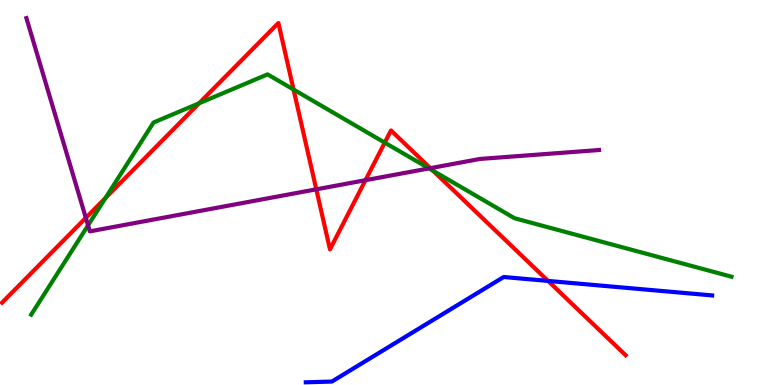[{'lines': ['blue', 'red'], 'intersections': [{'x': 7.07, 'y': 2.7}]}, {'lines': ['green', 'red'], 'intersections': [{'x': 1.36, 'y': 4.86}, {'x': 2.57, 'y': 7.32}, {'x': 3.79, 'y': 7.67}, {'x': 4.96, 'y': 6.3}, {'x': 5.59, 'y': 5.56}]}, {'lines': ['purple', 'red'], 'intersections': [{'x': 1.11, 'y': 4.34}, {'x': 4.08, 'y': 5.08}, {'x': 4.72, 'y': 5.32}, {'x': 5.55, 'y': 5.63}]}, {'lines': ['blue', 'green'], 'intersections': []}, {'lines': ['blue', 'purple'], 'intersections': []}, {'lines': ['green', 'purple'], 'intersections': [{'x': 1.14, 'y': 4.15}, {'x': 5.54, 'y': 5.63}]}]